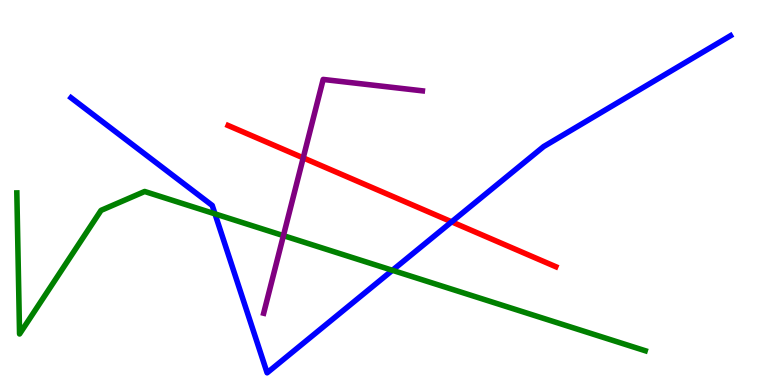[{'lines': ['blue', 'red'], 'intersections': [{'x': 5.83, 'y': 4.24}]}, {'lines': ['green', 'red'], 'intersections': []}, {'lines': ['purple', 'red'], 'intersections': [{'x': 3.91, 'y': 5.9}]}, {'lines': ['blue', 'green'], 'intersections': [{'x': 2.77, 'y': 4.45}, {'x': 5.06, 'y': 2.98}]}, {'lines': ['blue', 'purple'], 'intersections': []}, {'lines': ['green', 'purple'], 'intersections': [{'x': 3.66, 'y': 3.88}]}]